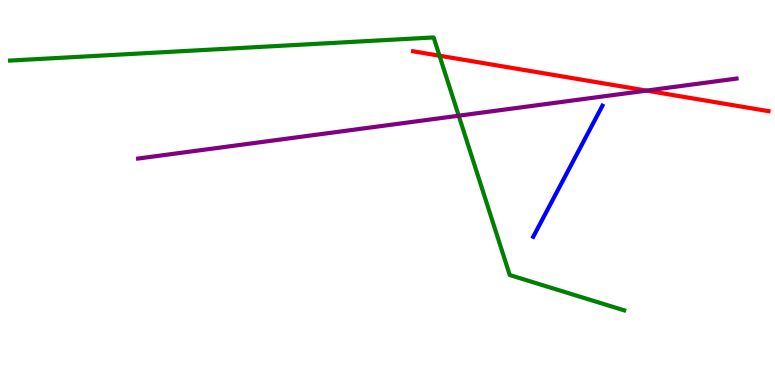[{'lines': ['blue', 'red'], 'intersections': []}, {'lines': ['green', 'red'], 'intersections': [{'x': 5.67, 'y': 8.55}]}, {'lines': ['purple', 'red'], 'intersections': [{'x': 8.34, 'y': 7.65}]}, {'lines': ['blue', 'green'], 'intersections': []}, {'lines': ['blue', 'purple'], 'intersections': []}, {'lines': ['green', 'purple'], 'intersections': [{'x': 5.92, 'y': 6.99}]}]